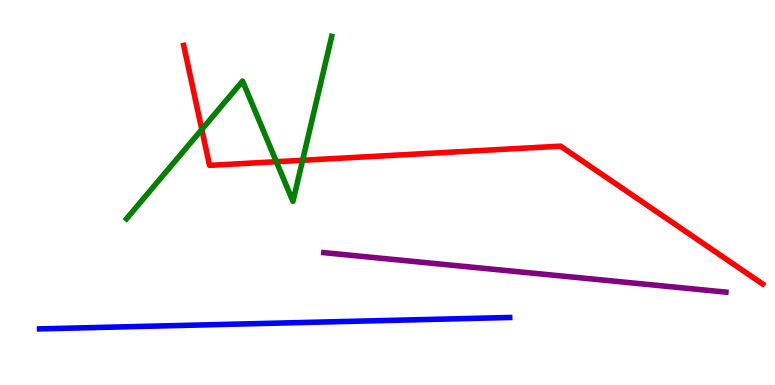[{'lines': ['blue', 'red'], 'intersections': []}, {'lines': ['green', 'red'], 'intersections': [{'x': 2.6, 'y': 6.64}, {'x': 3.57, 'y': 5.8}, {'x': 3.9, 'y': 5.84}]}, {'lines': ['purple', 'red'], 'intersections': []}, {'lines': ['blue', 'green'], 'intersections': []}, {'lines': ['blue', 'purple'], 'intersections': []}, {'lines': ['green', 'purple'], 'intersections': []}]